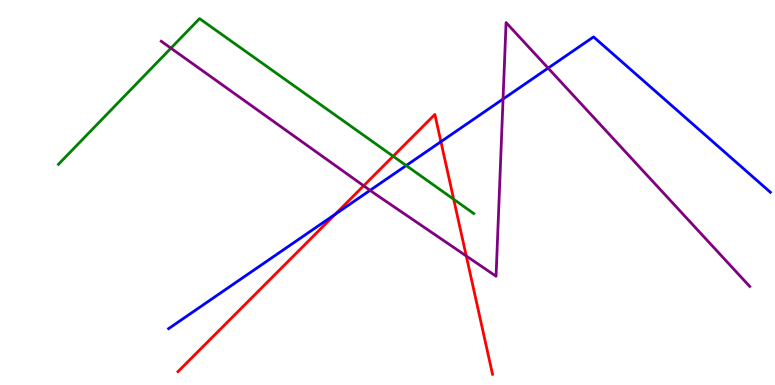[{'lines': ['blue', 'red'], 'intersections': [{'x': 4.32, 'y': 4.43}, {'x': 5.69, 'y': 6.32}]}, {'lines': ['green', 'red'], 'intersections': [{'x': 5.07, 'y': 5.94}, {'x': 5.85, 'y': 4.82}]}, {'lines': ['purple', 'red'], 'intersections': [{'x': 4.69, 'y': 5.18}, {'x': 6.02, 'y': 3.35}]}, {'lines': ['blue', 'green'], 'intersections': [{'x': 5.24, 'y': 5.7}]}, {'lines': ['blue', 'purple'], 'intersections': [{'x': 4.78, 'y': 5.06}, {'x': 6.49, 'y': 7.43}, {'x': 7.07, 'y': 8.23}]}, {'lines': ['green', 'purple'], 'intersections': [{'x': 2.21, 'y': 8.75}]}]